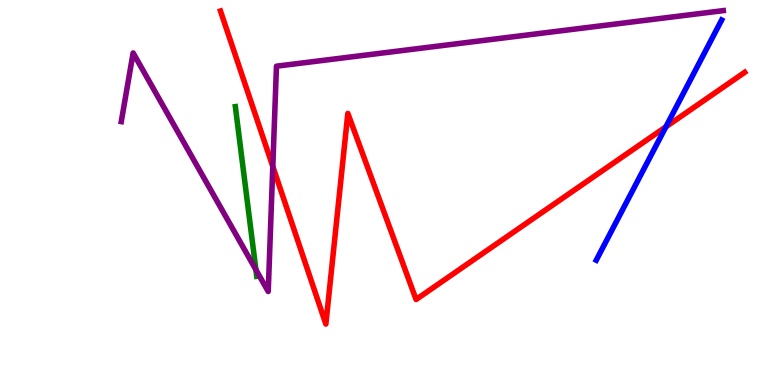[{'lines': ['blue', 'red'], 'intersections': [{'x': 8.59, 'y': 6.71}]}, {'lines': ['green', 'red'], 'intersections': []}, {'lines': ['purple', 'red'], 'intersections': [{'x': 3.52, 'y': 5.68}]}, {'lines': ['blue', 'green'], 'intersections': []}, {'lines': ['blue', 'purple'], 'intersections': []}, {'lines': ['green', 'purple'], 'intersections': [{'x': 3.3, 'y': 2.99}]}]